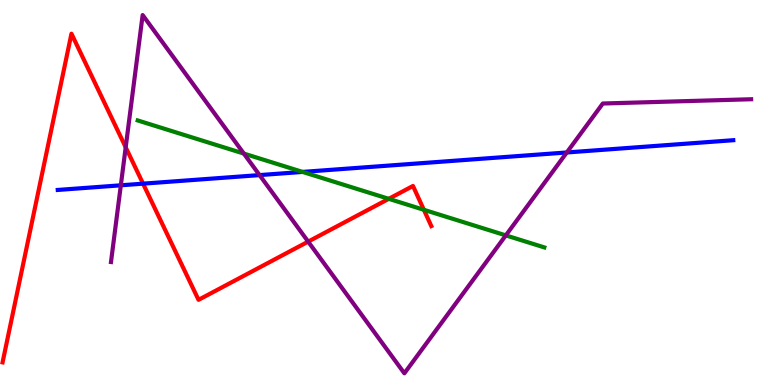[{'lines': ['blue', 'red'], 'intersections': [{'x': 1.85, 'y': 5.23}]}, {'lines': ['green', 'red'], 'intersections': [{'x': 5.02, 'y': 4.84}, {'x': 5.47, 'y': 4.55}]}, {'lines': ['purple', 'red'], 'intersections': [{'x': 1.62, 'y': 6.17}, {'x': 3.98, 'y': 3.72}]}, {'lines': ['blue', 'green'], 'intersections': [{'x': 3.9, 'y': 5.53}]}, {'lines': ['blue', 'purple'], 'intersections': [{'x': 1.56, 'y': 5.19}, {'x': 3.35, 'y': 5.45}, {'x': 7.31, 'y': 6.04}]}, {'lines': ['green', 'purple'], 'intersections': [{'x': 3.15, 'y': 6.01}, {'x': 6.53, 'y': 3.89}]}]